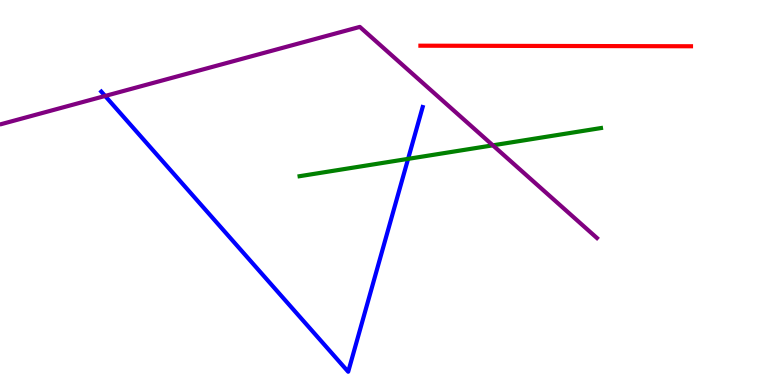[{'lines': ['blue', 'red'], 'intersections': []}, {'lines': ['green', 'red'], 'intersections': []}, {'lines': ['purple', 'red'], 'intersections': []}, {'lines': ['blue', 'green'], 'intersections': [{'x': 5.27, 'y': 5.87}]}, {'lines': ['blue', 'purple'], 'intersections': [{'x': 1.36, 'y': 7.51}]}, {'lines': ['green', 'purple'], 'intersections': [{'x': 6.36, 'y': 6.23}]}]